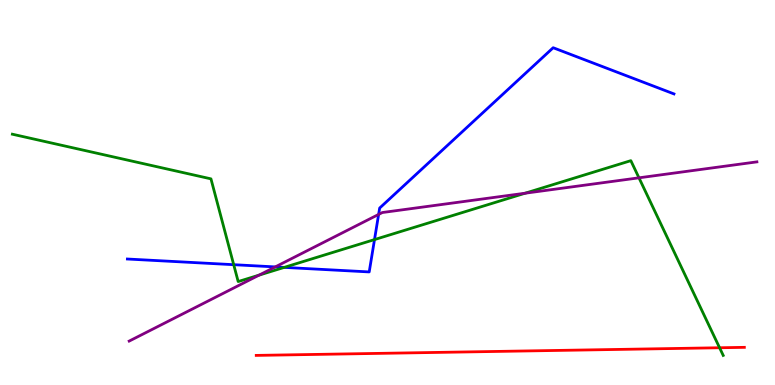[{'lines': ['blue', 'red'], 'intersections': []}, {'lines': ['green', 'red'], 'intersections': [{'x': 9.28, 'y': 0.967}]}, {'lines': ['purple', 'red'], 'intersections': []}, {'lines': ['blue', 'green'], 'intersections': [{'x': 3.02, 'y': 3.12}, {'x': 3.67, 'y': 3.05}, {'x': 4.83, 'y': 3.78}]}, {'lines': ['blue', 'purple'], 'intersections': [{'x': 3.55, 'y': 3.07}, {'x': 4.89, 'y': 4.43}]}, {'lines': ['green', 'purple'], 'intersections': [{'x': 3.34, 'y': 2.85}, {'x': 6.78, 'y': 4.98}, {'x': 8.24, 'y': 5.38}]}]